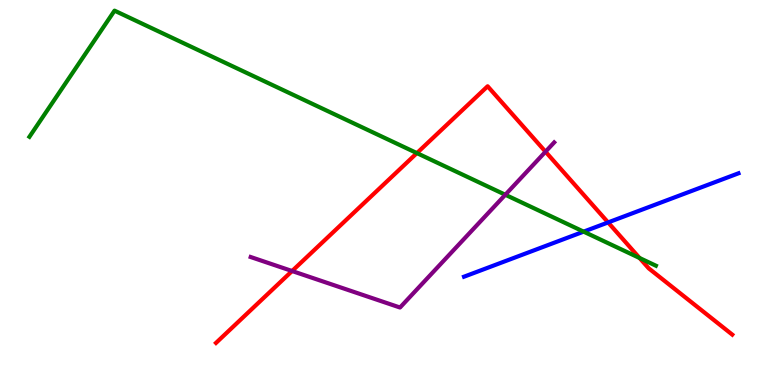[{'lines': ['blue', 'red'], 'intersections': [{'x': 7.85, 'y': 4.22}]}, {'lines': ['green', 'red'], 'intersections': [{'x': 5.38, 'y': 6.02}, {'x': 8.25, 'y': 3.3}]}, {'lines': ['purple', 'red'], 'intersections': [{'x': 3.77, 'y': 2.96}, {'x': 7.04, 'y': 6.06}]}, {'lines': ['blue', 'green'], 'intersections': [{'x': 7.53, 'y': 3.98}]}, {'lines': ['blue', 'purple'], 'intersections': []}, {'lines': ['green', 'purple'], 'intersections': [{'x': 6.52, 'y': 4.94}]}]